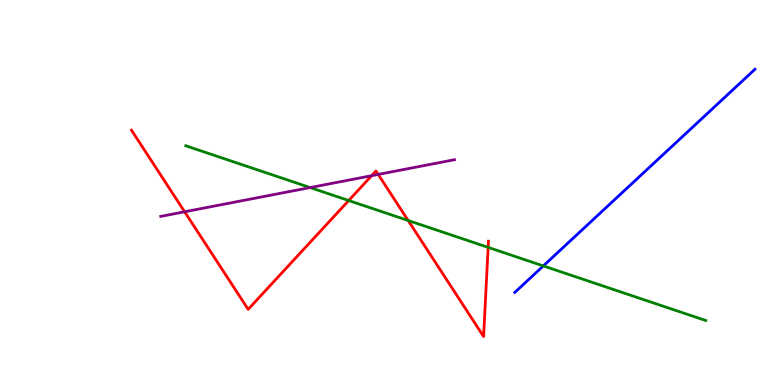[{'lines': ['blue', 'red'], 'intersections': []}, {'lines': ['green', 'red'], 'intersections': [{'x': 4.5, 'y': 4.79}, {'x': 5.27, 'y': 4.27}, {'x': 6.3, 'y': 3.57}]}, {'lines': ['purple', 'red'], 'intersections': [{'x': 2.38, 'y': 4.5}, {'x': 4.8, 'y': 5.44}, {'x': 4.88, 'y': 5.47}]}, {'lines': ['blue', 'green'], 'intersections': [{'x': 7.01, 'y': 3.09}]}, {'lines': ['blue', 'purple'], 'intersections': []}, {'lines': ['green', 'purple'], 'intersections': [{'x': 4.0, 'y': 5.13}]}]